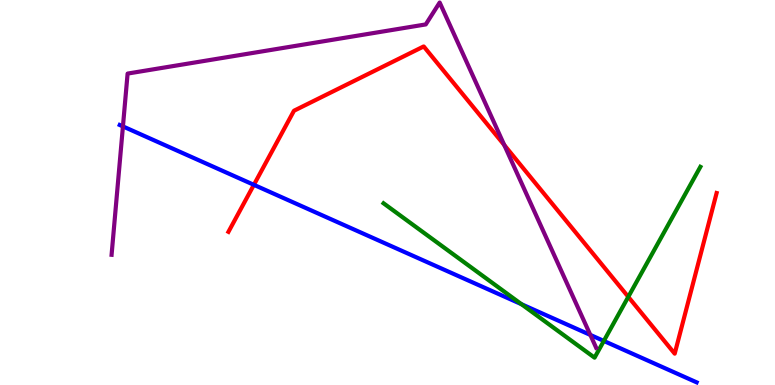[{'lines': ['blue', 'red'], 'intersections': [{'x': 3.28, 'y': 5.2}]}, {'lines': ['green', 'red'], 'intersections': [{'x': 8.11, 'y': 2.29}]}, {'lines': ['purple', 'red'], 'intersections': [{'x': 6.51, 'y': 6.23}]}, {'lines': ['blue', 'green'], 'intersections': [{'x': 6.73, 'y': 2.1}, {'x': 7.79, 'y': 1.14}]}, {'lines': ['blue', 'purple'], 'intersections': [{'x': 1.59, 'y': 6.72}, {'x': 7.62, 'y': 1.3}]}, {'lines': ['green', 'purple'], 'intersections': []}]